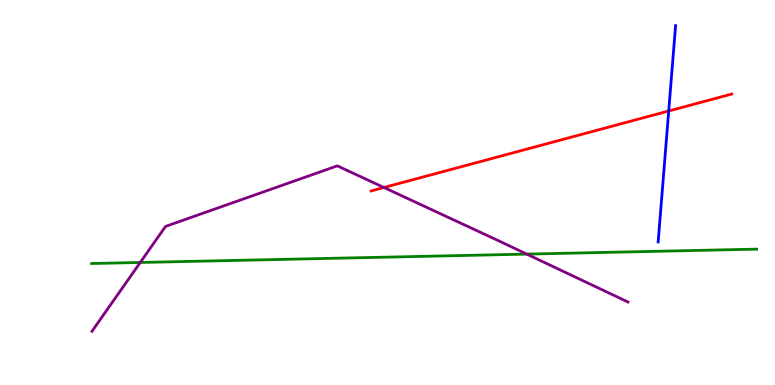[{'lines': ['blue', 'red'], 'intersections': [{'x': 8.63, 'y': 7.12}]}, {'lines': ['green', 'red'], 'intersections': []}, {'lines': ['purple', 'red'], 'intersections': [{'x': 4.95, 'y': 5.13}]}, {'lines': ['blue', 'green'], 'intersections': []}, {'lines': ['blue', 'purple'], 'intersections': []}, {'lines': ['green', 'purple'], 'intersections': [{'x': 1.81, 'y': 3.18}, {'x': 6.8, 'y': 3.4}]}]